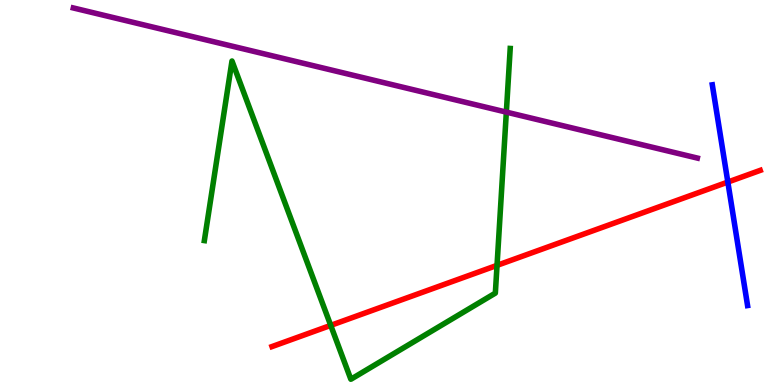[{'lines': ['blue', 'red'], 'intersections': [{'x': 9.39, 'y': 5.27}]}, {'lines': ['green', 'red'], 'intersections': [{'x': 4.27, 'y': 1.55}, {'x': 6.41, 'y': 3.11}]}, {'lines': ['purple', 'red'], 'intersections': []}, {'lines': ['blue', 'green'], 'intersections': []}, {'lines': ['blue', 'purple'], 'intersections': []}, {'lines': ['green', 'purple'], 'intersections': [{'x': 6.53, 'y': 7.09}]}]